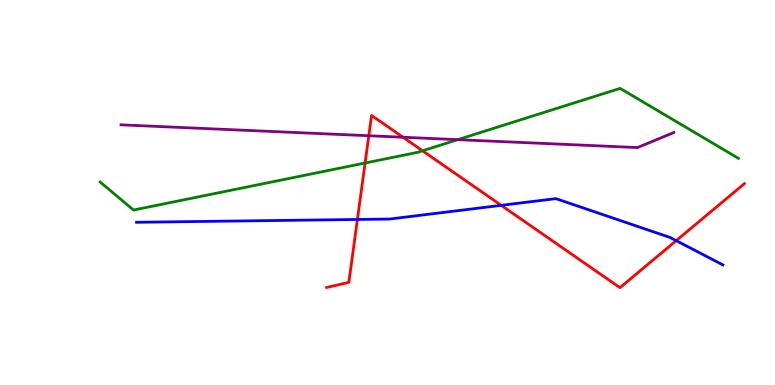[{'lines': ['blue', 'red'], 'intersections': [{'x': 4.61, 'y': 4.3}, {'x': 6.47, 'y': 4.67}, {'x': 8.73, 'y': 3.75}]}, {'lines': ['green', 'red'], 'intersections': [{'x': 4.71, 'y': 5.77}, {'x': 5.45, 'y': 6.08}]}, {'lines': ['purple', 'red'], 'intersections': [{'x': 4.76, 'y': 6.47}, {'x': 5.2, 'y': 6.44}]}, {'lines': ['blue', 'green'], 'intersections': []}, {'lines': ['blue', 'purple'], 'intersections': []}, {'lines': ['green', 'purple'], 'intersections': [{'x': 5.91, 'y': 6.37}]}]